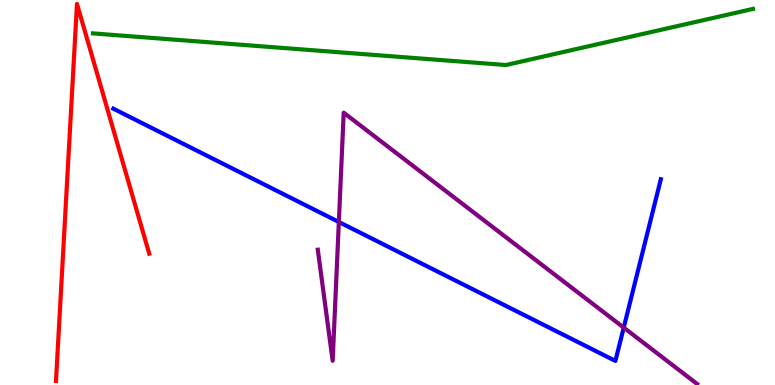[{'lines': ['blue', 'red'], 'intersections': []}, {'lines': ['green', 'red'], 'intersections': []}, {'lines': ['purple', 'red'], 'intersections': []}, {'lines': ['blue', 'green'], 'intersections': []}, {'lines': ['blue', 'purple'], 'intersections': [{'x': 4.37, 'y': 4.23}, {'x': 8.05, 'y': 1.49}]}, {'lines': ['green', 'purple'], 'intersections': []}]